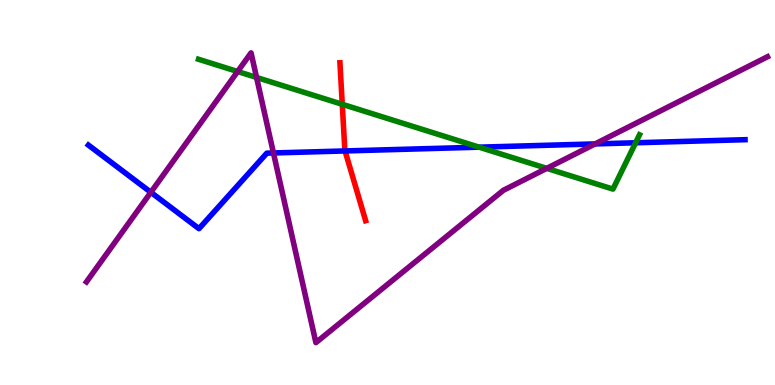[{'lines': ['blue', 'red'], 'intersections': [{'x': 4.45, 'y': 6.08}]}, {'lines': ['green', 'red'], 'intersections': [{'x': 4.42, 'y': 7.29}]}, {'lines': ['purple', 'red'], 'intersections': []}, {'lines': ['blue', 'green'], 'intersections': [{'x': 6.18, 'y': 6.18}, {'x': 8.2, 'y': 6.29}]}, {'lines': ['blue', 'purple'], 'intersections': [{'x': 1.95, 'y': 5.01}, {'x': 3.53, 'y': 6.03}, {'x': 7.68, 'y': 6.26}]}, {'lines': ['green', 'purple'], 'intersections': [{'x': 3.07, 'y': 8.14}, {'x': 3.31, 'y': 7.99}, {'x': 7.05, 'y': 5.63}]}]